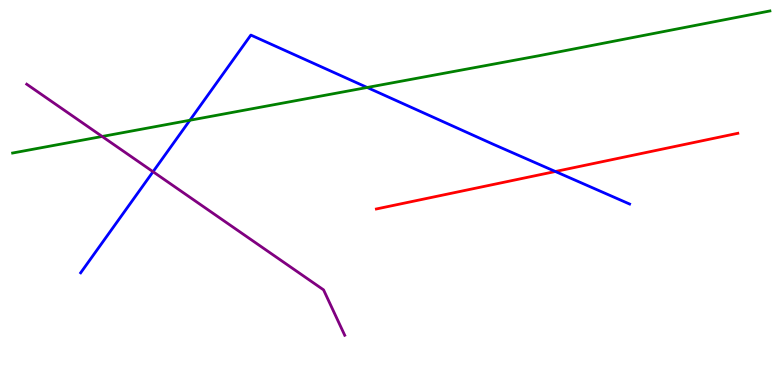[{'lines': ['blue', 'red'], 'intersections': [{'x': 7.17, 'y': 5.55}]}, {'lines': ['green', 'red'], 'intersections': []}, {'lines': ['purple', 'red'], 'intersections': []}, {'lines': ['blue', 'green'], 'intersections': [{'x': 2.45, 'y': 6.88}, {'x': 4.74, 'y': 7.73}]}, {'lines': ['blue', 'purple'], 'intersections': [{'x': 1.97, 'y': 5.54}]}, {'lines': ['green', 'purple'], 'intersections': [{'x': 1.32, 'y': 6.46}]}]